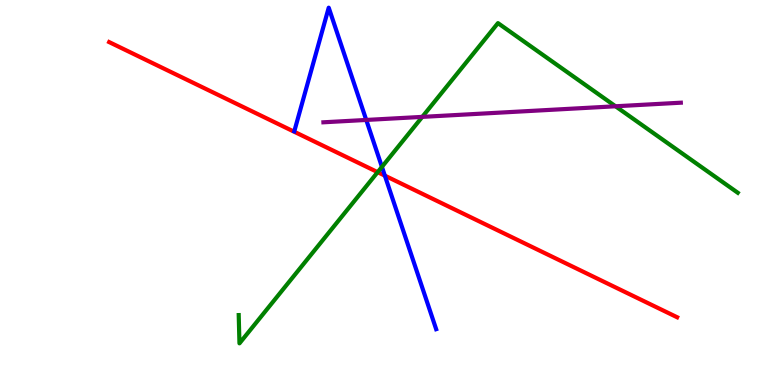[{'lines': ['blue', 'red'], 'intersections': [{'x': 4.97, 'y': 5.44}]}, {'lines': ['green', 'red'], 'intersections': [{'x': 4.87, 'y': 5.53}]}, {'lines': ['purple', 'red'], 'intersections': []}, {'lines': ['blue', 'green'], 'intersections': [{'x': 4.93, 'y': 5.67}]}, {'lines': ['blue', 'purple'], 'intersections': [{'x': 4.73, 'y': 6.88}]}, {'lines': ['green', 'purple'], 'intersections': [{'x': 5.45, 'y': 6.96}, {'x': 7.94, 'y': 7.24}]}]